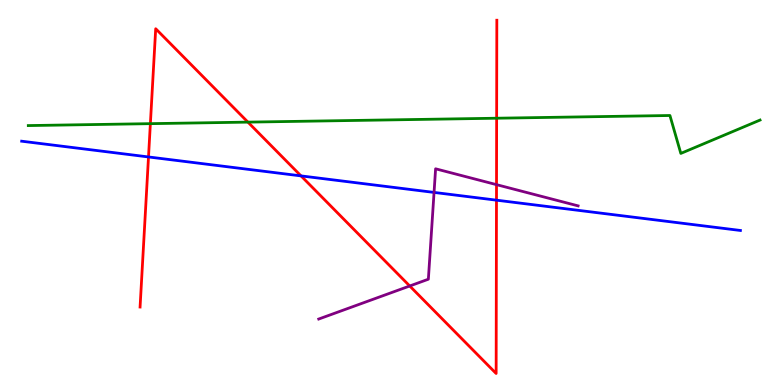[{'lines': ['blue', 'red'], 'intersections': [{'x': 1.92, 'y': 5.92}, {'x': 3.88, 'y': 5.43}, {'x': 6.41, 'y': 4.8}]}, {'lines': ['green', 'red'], 'intersections': [{'x': 1.94, 'y': 6.79}, {'x': 3.2, 'y': 6.83}, {'x': 6.41, 'y': 6.93}]}, {'lines': ['purple', 'red'], 'intersections': [{'x': 5.29, 'y': 2.57}, {'x': 6.41, 'y': 5.2}]}, {'lines': ['blue', 'green'], 'intersections': []}, {'lines': ['blue', 'purple'], 'intersections': [{'x': 5.6, 'y': 5.0}]}, {'lines': ['green', 'purple'], 'intersections': []}]